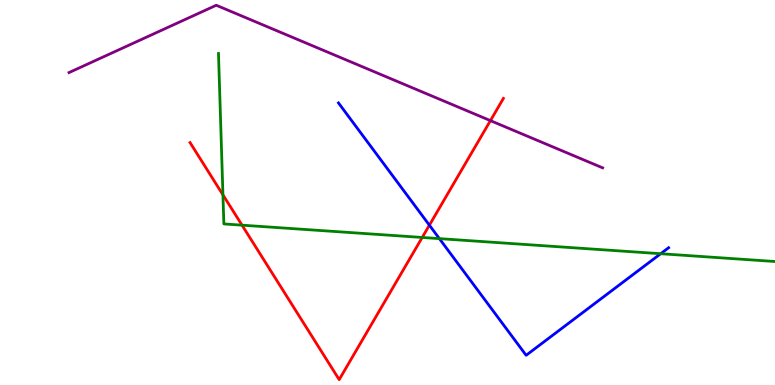[{'lines': ['blue', 'red'], 'intersections': [{'x': 5.54, 'y': 4.15}]}, {'lines': ['green', 'red'], 'intersections': [{'x': 2.88, 'y': 4.94}, {'x': 3.12, 'y': 4.15}, {'x': 5.45, 'y': 3.83}]}, {'lines': ['purple', 'red'], 'intersections': [{'x': 6.33, 'y': 6.87}]}, {'lines': ['blue', 'green'], 'intersections': [{'x': 5.67, 'y': 3.8}, {'x': 8.52, 'y': 3.41}]}, {'lines': ['blue', 'purple'], 'intersections': []}, {'lines': ['green', 'purple'], 'intersections': []}]